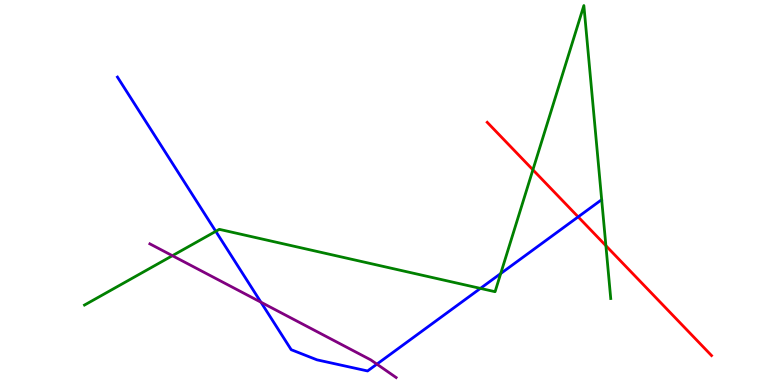[{'lines': ['blue', 'red'], 'intersections': [{'x': 7.46, 'y': 4.37}]}, {'lines': ['green', 'red'], 'intersections': [{'x': 6.88, 'y': 5.59}, {'x': 7.82, 'y': 3.62}]}, {'lines': ['purple', 'red'], 'intersections': []}, {'lines': ['blue', 'green'], 'intersections': [{'x': 2.78, 'y': 3.99}, {'x': 6.2, 'y': 2.51}, {'x': 6.46, 'y': 2.89}]}, {'lines': ['blue', 'purple'], 'intersections': [{'x': 3.37, 'y': 2.15}, {'x': 4.86, 'y': 0.542}]}, {'lines': ['green', 'purple'], 'intersections': [{'x': 2.22, 'y': 3.36}]}]